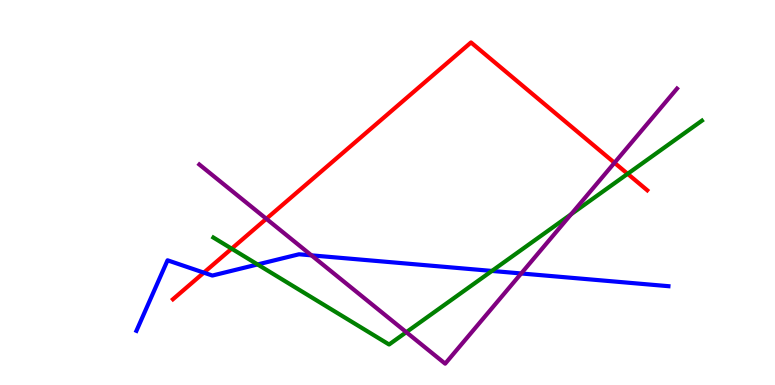[{'lines': ['blue', 'red'], 'intersections': [{'x': 2.63, 'y': 2.92}]}, {'lines': ['green', 'red'], 'intersections': [{'x': 2.99, 'y': 3.54}, {'x': 8.1, 'y': 5.49}]}, {'lines': ['purple', 'red'], 'intersections': [{'x': 3.44, 'y': 4.32}, {'x': 7.93, 'y': 5.77}]}, {'lines': ['blue', 'green'], 'intersections': [{'x': 3.32, 'y': 3.13}, {'x': 6.35, 'y': 2.96}]}, {'lines': ['blue', 'purple'], 'intersections': [{'x': 4.02, 'y': 3.37}, {'x': 6.73, 'y': 2.9}]}, {'lines': ['green', 'purple'], 'intersections': [{'x': 5.24, 'y': 1.37}, {'x': 7.37, 'y': 4.43}]}]